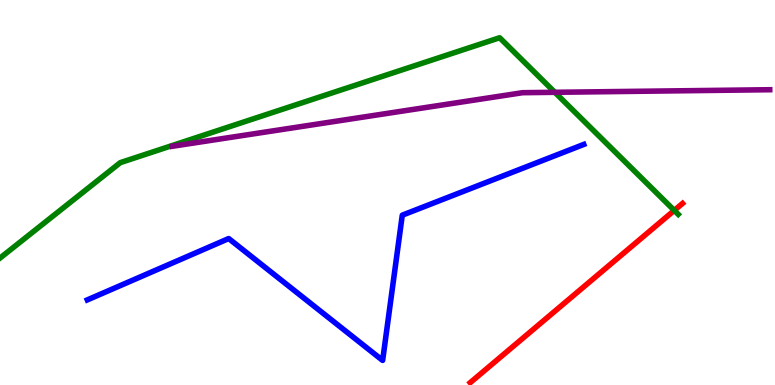[{'lines': ['blue', 'red'], 'intersections': []}, {'lines': ['green', 'red'], 'intersections': [{'x': 8.7, 'y': 4.53}]}, {'lines': ['purple', 'red'], 'intersections': []}, {'lines': ['blue', 'green'], 'intersections': []}, {'lines': ['blue', 'purple'], 'intersections': []}, {'lines': ['green', 'purple'], 'intersections': [{'x': 7.16, 'y': 7.6}]}]